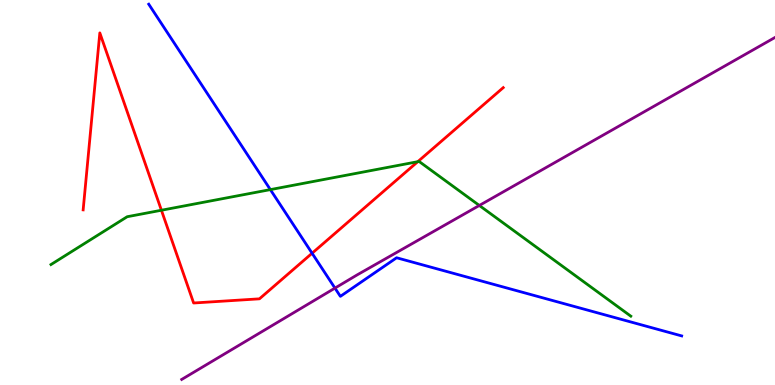[{'lines': ['blue', 'red'], 'intersections': [{'x': 4.03, 'y': 3.42}]}, {'lines': ['green', 'red'], 'intersections': [{'x': 2.08, 'y': 4.54}, {'x': 5.39, 'y': 5.8}]}, {'lines': ['purple', 'red'], 'intersections': []}, {'lines': ['blue', 'green'], 'intersections': [{'x': 3.49, 'y': 5.07}]}, {'lines': ['blue', 'purple'], 'intersections': [{'x': 4.32, 'y': 2.52}]}, {'lines': ['green', 'purple'], 'intersections': [{'x': 6.18, 'y': 4.66}]}]